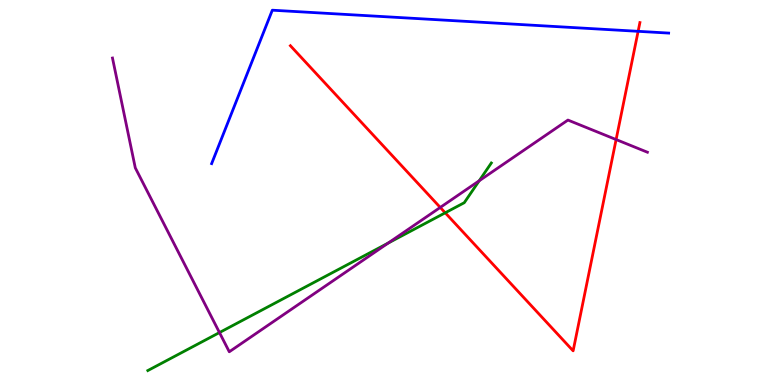[{'lines': ['blue', 'red'], 'intersections': [{'x': 8.23, 'y': 9.19}]}, {'lines': ['green', 'red'], 'intersections': [{'x': 5.74, 'y': 4.47}]}, {'lines': ['purple', 'red'], 'intersections': [{'x': 5.68, 'y': 4.61}, {'x': 7.95, 'y': 6.38}]}, {'lines': ['blue', 'green'], 'intersections': []}, {'lines': ['blue', 'purple'], 'intersections': []}, {'lines': ['green', 'purple'], 'intersections': [{'x': 2.83, 'y': 1.36}, {'x': 5.01, 'y': 3.69}, {'x': 6.18, 'y': 5.3}]}]